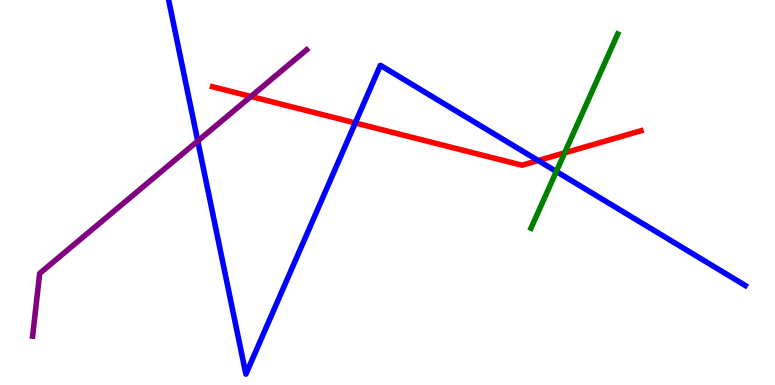[{'lines': ['blue', 'red'], 'intersections': [{'x': 4.58, 'y': 6.81}, {'x': 6.94, 'y': 5.83}]}, {'lines': ['green', 'red'], 'intersections': [{'x': 7.29, 'y': 6.03}]}, {'lines': ['purple', 'red'], 'intersections': [{'x': 3.24, 'y': 7.49}]}, {'lines': ['blue', 'green'], 'intersections': [{'x': 7.18, 'y': 5.55}]}, {'lines': ['blue', 'purple'], 'intersections': [{'x': 2.55, 'y': 6.34}]}, {'lines': ['green', 'purple'], 'intersections': []}]